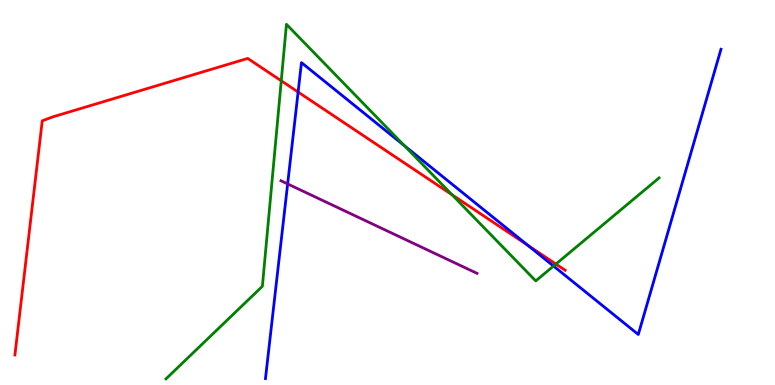[{'lines': ['blue', 'red'], 'intersections': [{'x': 3.85, 'y': 7.61}, {'x': 6.81, 'y': 3.63}]}, {'lines': ['green', 'red'], 'intersections': [{'x': 3.63, 'y': 7.9}, {'x': 5.83, 'y': 4.94}, {'x': 7.17, 'y': 3.14}]}, {'lines': ['purple', 'red'], 'intersections': []}, {'lines': ['blue', 'green'], 'intersections': [{'x': 5.22, 'y': 6.22}, {'x': 7.14, 'y': 3.09}]}, {'lines': ['blue', 'purple'], 'intersections': [{'x': 3.71, 'y': 5.22}]}, {'lines': ['green', 'purple'], 'intersections': []}]